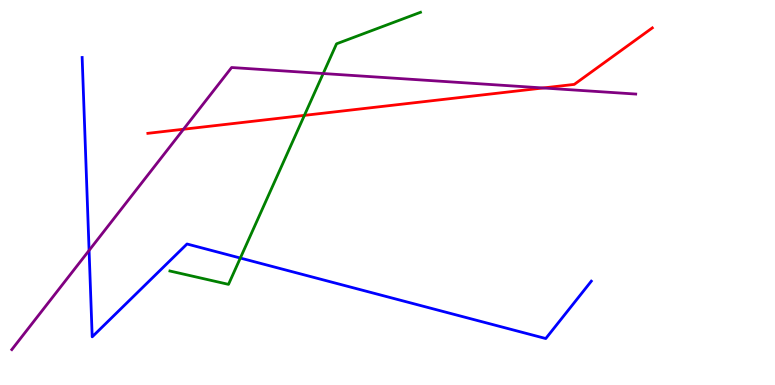[{'lines': ['blue', 'red'], 'intersections': []}, {'lines': ['green', 'red'], 'intersections': [{'x': 3.93, 'y': 7.0}]}, {'lines': ['purple', 'red'], 'intersections': [{'x': 2.37, 'y': 6.64}, {'x': 7.01, 'y': 7.72}]}, {'lines': ['blue', 'green'], 'intersections': [{'x': 3.1, 'y': 3.3}]}, {'lines': ['blue', 'purple'], 'intersections': [{'x': 1.15, 'y': 3.5}]}, {'lines': ['green', 'purple'], 'intersections': [{'x': 4.17, 'y': 8.09}]}]